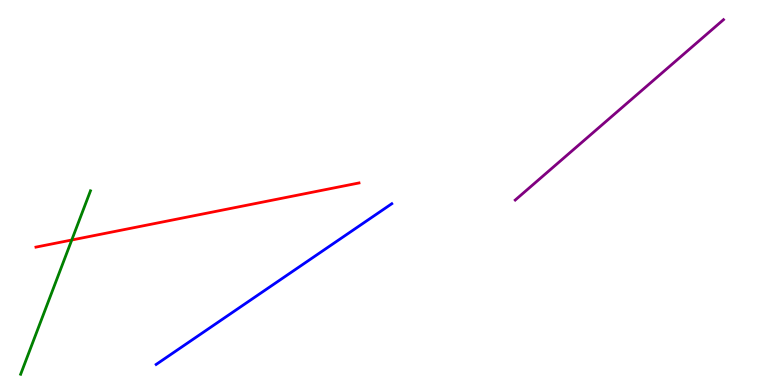[{'lines': ['blue', 'red'], 'intersections': []}, {'lines': ['green', 'red'], 'intersections': [{'x': 0.926, 'y': 3.77}]}, {'lines': ['purple', 'red'], 'intersections': []}, {'lines': ['blue', 'green'], 'intersections': []}, {'lines': ['blue', 'purple'], 'intersections': []}, {'lines': ['green', 'purple'], 'intersections': []}]